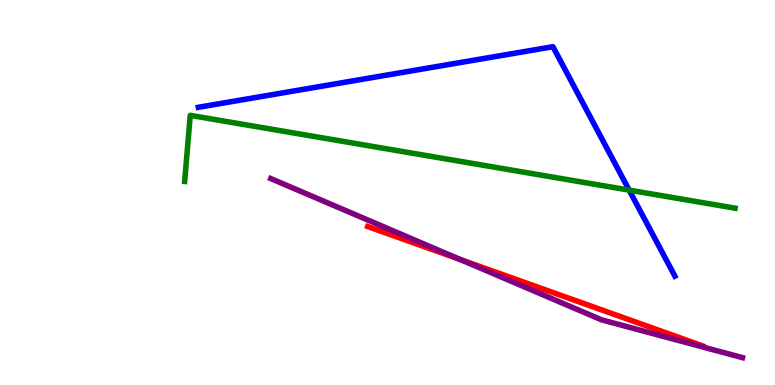[{'lines': ['blue', 'red'], 'intersections': []}, {'lines': ['green', 'red'], 'intersections': []}, {'lines': ['purple', 'red'], 'intersections': [{'x': 5.94, 'y': 3.26}]}, {'lines': ['blue', 'green'], 'intersections': [{'x': 8.12, 'y': 5.06}]}, {'lines': ['blue', 'purple'], 'intersections': []}, {'lines': ['green', 'purple'], 'intersections': []}]